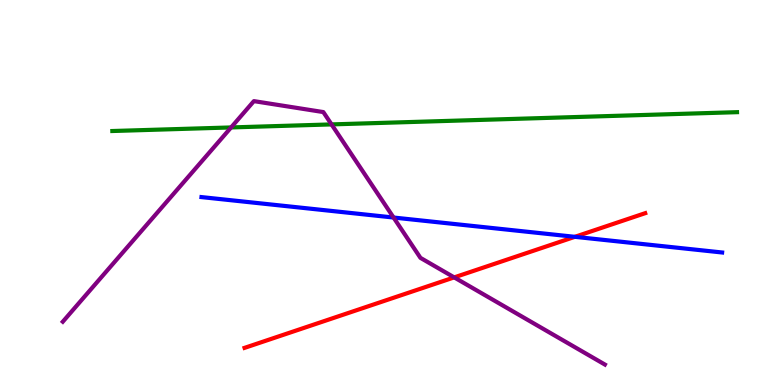[{'lines': ['blue', 'red'], 'intersections': [{'x': 7.42, 'y': 3.85}]}, {'lines': ['green', 'red'], 'intersections': []}, {'lines': ['purple', 'red'], 'intersections': [{'x': 5.86, 'y': 2.8}]}, {'lines': ['blue', 'green'], 'intersections': []}, {'lines': ['blue', 'purple'], 'intersections': [{'x': 5.08, 'y': 4.35}]}, {'lines': ['green', 'purple'], 'intersections': [{'x': 2.98, 'y': 6.69}, {'x': 4.28, 'y': 6.77}]}]